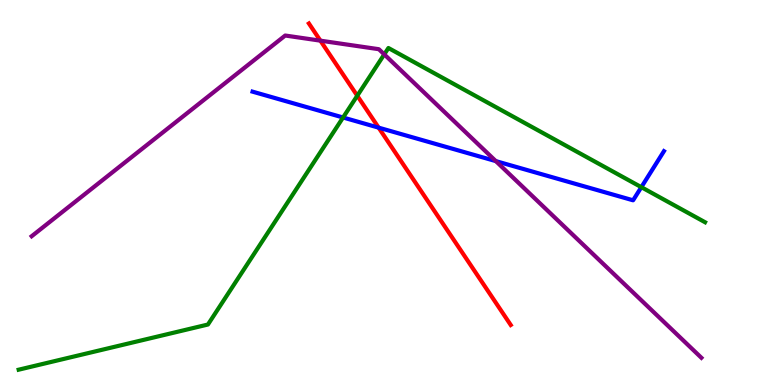[{'lines': ['blue', 'red'], 'intersections': [{'x': 4.89, 'y': 6.68}]}, {'lines': ['green', 'red'], 'intersections': [{'x': 4.61, 'y': 7.51}]}, {'lines': ['purple', 'red'], 'intersections': [{'x': 4.13, 'y': 8.94}]}, {'lines': ['blue', 'green'], 'intersections': [{'x': 4.43, 'y': 6.95}, {'x': 8.28, 'y': 5.14}]}, {'lines': ['blue', 'purple'], 'intersections': [{'x': 6.4, 'y': 5.82}]}, {'lines': ['green', 'purple'], 'intersections': [{'x': 4.96, 'y': 8.59}]}]